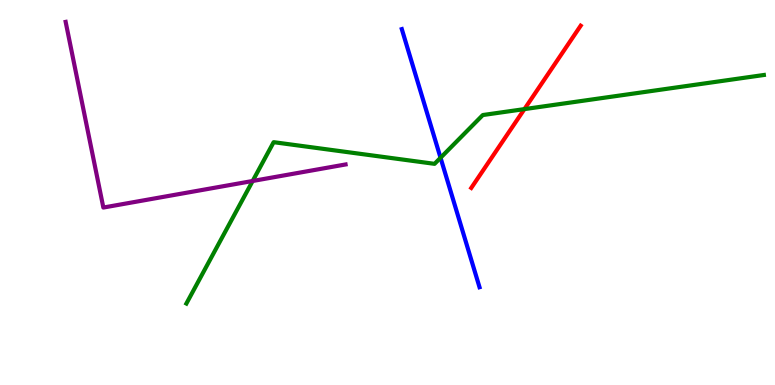[{'lines': ['blue', 'red'], 'intersections': []}, {'lines': ['green', 'red'], 'intersections': [{'x': 6.77, 'y': 7.17}]}, {'lines': ['purple', 'red'], 'intersections': []}, {'lines': ['blue', 'green'], 'intersections': [{'x': 5.68, 'y': 5.9}]}, {'lines': ['blue', 'purple'], 'intersections': []}, {'lines': ['green', 'purple'], 'intersections': [{'x': 3.26, 'y': 5.3}]}]